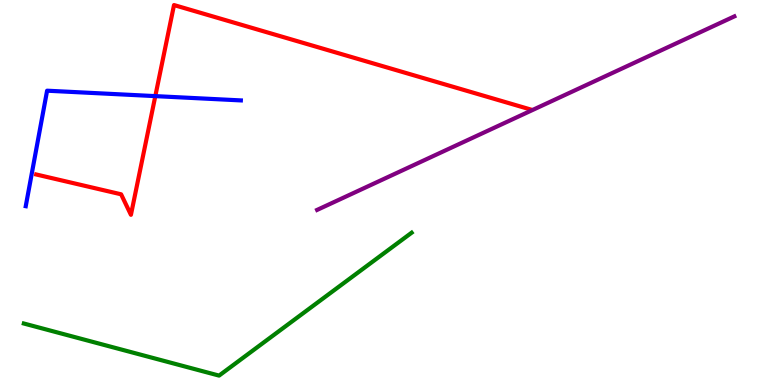[{'lines': ['blue', 'red'], 'intersections': [{'x': 2.0, 'y': 7.5}]}, {'lines': ['green', 'red'], 'intersections': []}, {'lines': ['purple', 'red'], 'intersections': []}, {'lines': ['blue', 'green'], 'intersections': []}, {'lines': ['blue', 'purple'], 'intersections': []}, {'lines': ['green', 'purple'], 'intersections': []}]